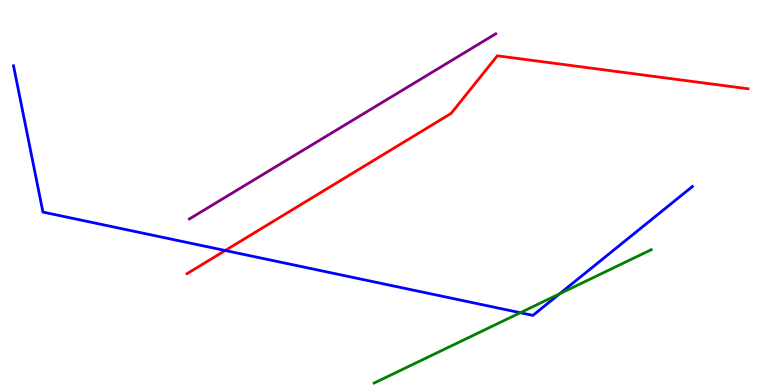[{'lines': ['blue', 'red'], 'intersections': [{'x': 2.91, 'y': 3.49}]}, {'lines': ['green', 'red'], 'intersections': []}, {'lines': ['purple', 'red'], 'intersections': []}, {'lines': ['blue', 'green'], 'intersections': [{'x': 6.71, 'y': 1.88}, {'x': 7.22, 'y': 2.37}]}, {'lines': ['blue', 'purple'], 'intersections': []}, {'lines': ['green', 'purple'], 'intersections': []}]